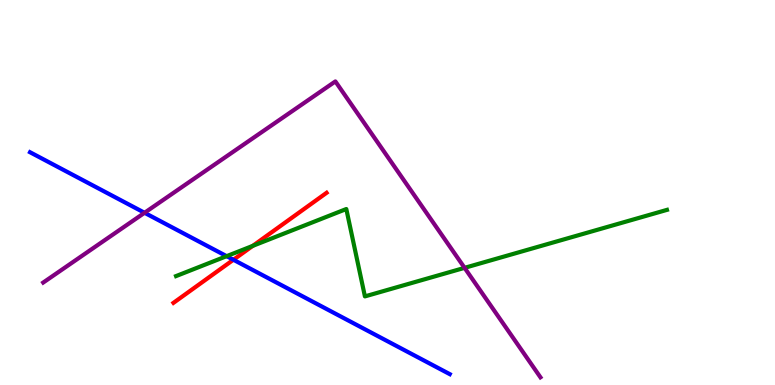[{'lines': ['blue', 'red'], 'intersections': [{'x': 3.01, 'y': 3.25}]}, {'lines': ['green', 'red'], 'intersections': [{'x': 3.26, 'y': 3.61}]}, {'lines': ['purple', 'red'], 'intersections': []}, {'lines': ['blue', 'green'], 'intersections': [{'x': 2.92, 'y': 3.35}]}, {'lines': ['blue', 'purple'], 'intersections': [{'x': 1.87, 'y': 4.47}]}, {'lines': ['green', 'purple'], 'intersections': [{'x': 5.99, 'y': 3.04}]}]